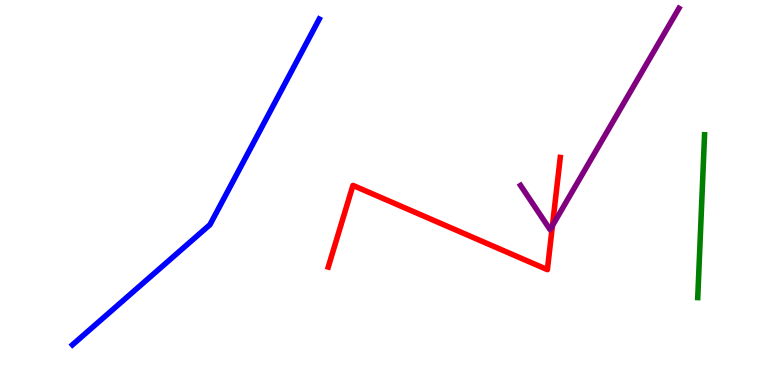[{'lines': ['blue', 'red'], 'intersections': []}, {'lines': ['green', 'red'], 'intersections': []}, {'lines': ['purple', 'red'], 'intersections': [{'x': 7.13, 'y': 4.14}]}, {'lines': ['blue', 'green'], 'intersections': []}, {'lines': ['blue', 'purple'], 'intersections': []}, {'lines': ['green', 'purple'], 'intersections': []}]